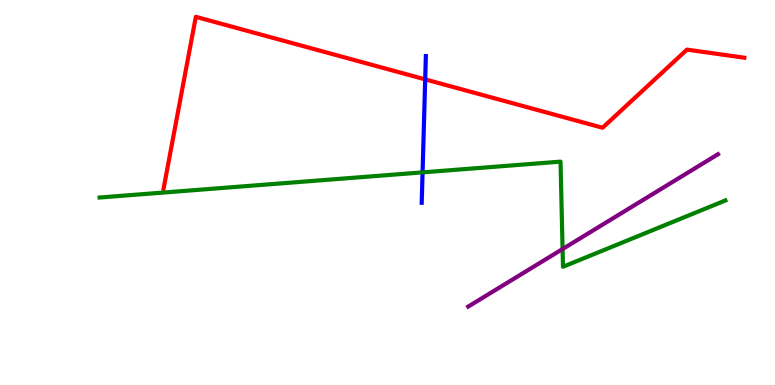[{'lines': ['blue', 'red'], 'intersections': [{'x': 5.49, 'y': 7.94}]}, {'lines': ['green', 'red'], 'intersections': []}, {'lines': ['purple', 'red'], 'intersections': []}, {'lines': ['blue', 'green'], 'intersections': [{'x': 5.45, 'y': 5.52}]}, {'lines': ['blue', 'purple'], 'intersections': []}, {'lines': ['green', 'purple'], 'intersections': [{'x': 7.26, 'y': 3.53}]}]